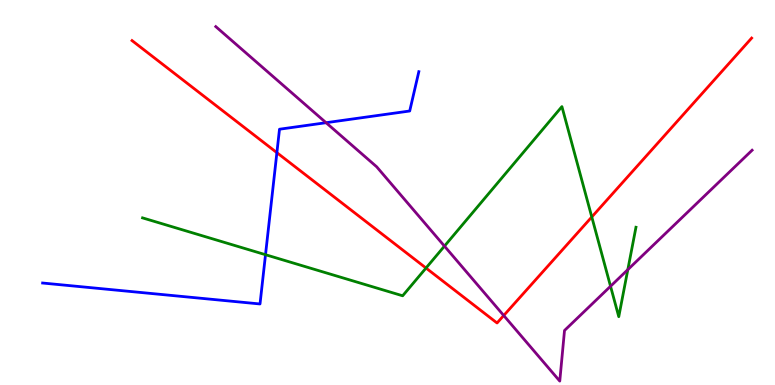[{'lines': ['blue', 'red'], 'intersections': [{'x': 3.57, 'y': 6.03}]}, {'lines': ['green', 'red'], 'intersections': [{'x': 5.5, 'y': 3.04}, {'x': 7.64, 'y': 4.36}]}, {'lines': ['purple', 'red'], 'intersections': [{'x': 6.5, 'y': 1.81}]}, {'lines': ['blue', 'green'], 'intersections': [{'x': 3.43, 'y': 3.38}]}, {'lines': ['blue', 'purple'], 'intersections': [{'x': 4.21, 'y': 6.81}]}, {'lines': ['green', 'purple'], 'intersections': [{'x': 5.73, 'y': 3.61}, {'x': 7.88, 'y': 2.56}, {'x': 8.1, 'y': 3.0}]}]